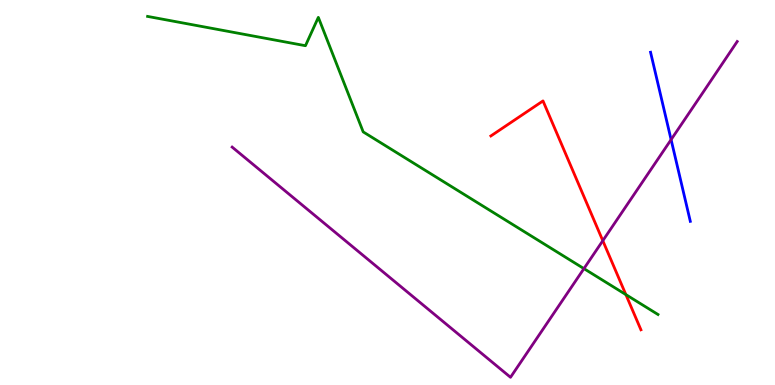[{'lines': ['blue', 'red'], 'intersections': []}, {'lines': ['green', 'red'], 'intersections': [{'x': 8.08, 'y': 2.35}]}, {'lines': ['purple', 'red'], 'intersections': [{'x': 7.78, 'y': 3.75}]}, {'lines': ['blue', 'green'], 'intersections': []}, {'lines': ['blue', 'purple'], 'intersections': [{'x': 8.66, 'y': 6.37}]}, {'lines': ['green', 'purple'], 'intersections': [{'x': 7.53, 'y': 3.02}]}]